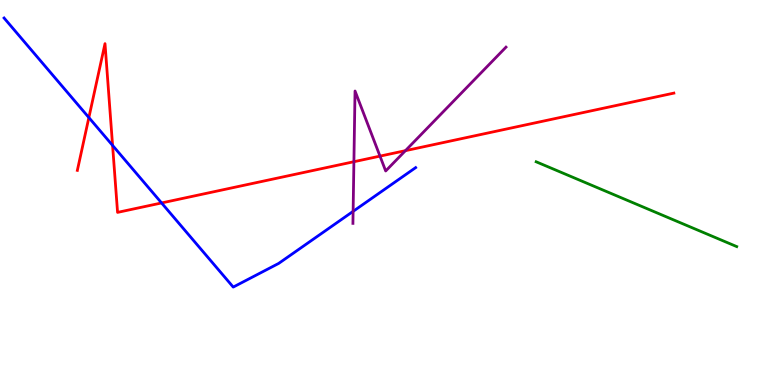[{'lines': ['blue', 'red'], 'intersections': [{'x': 1.15, 'y': 6.95}, {'x': 1.45, 'y': 6.22}, {'x': 2.08, 'y': 4.73}]}, {'lines': ['green', 'red'], 'intersections': []}, {'lines': ['purple', 'red'], 'intersections': [{'x': 4.57, 'y': 5.8}, {'x': 4.9, 'y': 5.94}, {'x': 5.23, 'y': 6.09}]}, {'lines': ['blue', 'green'], 'intersections': []}, {'lines': ['blue', 'purple'], 'intersections': [{'x': 4.56, 'y': 4.51}]}, {'lines': ['green', 'purple'], 'intersections': []}]